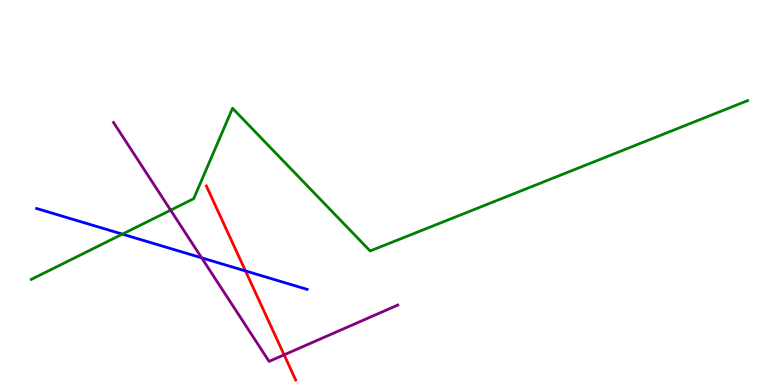[{'lines': ['blue', 'red'], 'intersections': [{'x': 3.17, 'y': 2.96}]}, {'lines': ['green', 'red'], 'intersections': []}, {'lines': ['purple', 'red'], 'intersections': [{'x': 3.67, 'y': 0.784}]}, {'lines': ['blue', 'green'], 'intersections': [{'x': 1.58, 'y': 3.92}]}, {'lines': ['blue', 'purple'], 'intersections': [{'x': 2.6, 'y': 3.3}]}, {'lines': ['green', 'purple'], 'intersections': [{'x': 2.2, 'y': 4.54}]}]